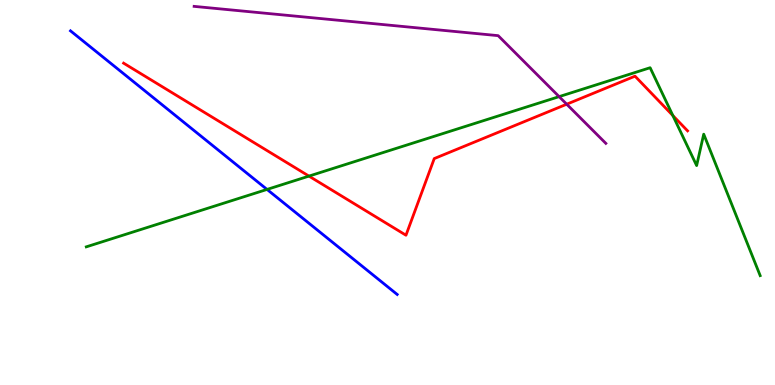[{'lines': ['blue', 'red'], 'intersections': []}, {'lines': ['green', 'red'], 'intersections': [{'x': 3.99, 'y': 5.43}, {'x': 8.68, 'y': 7.0}]}, {'lines': ['purple', 'red'], 'intersections': [{'x': 7.31, 'y': 7.29}]}, {'lines': ['blue', 'green'], 'intersections': [{'x': 3.45, 'y': 5.08}]}, {'lines': ['blue', 'purple'], 'intersections': []}, {'lines': ['green', 'purple'], 'intersections': [{'x': 7.21, 'y': 7.49}]}]